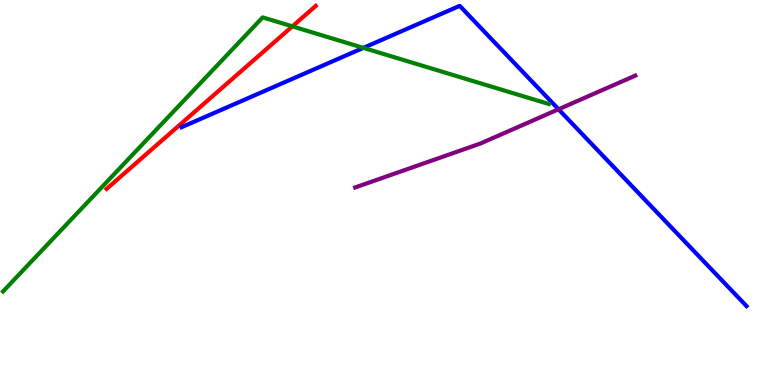[{'lines': ['blue', 'red'], 'intersections': []}, {'lines': ['green', 'red'], 'intersections': [{'x': 3.77, 'y': 9.32}]}, {'lines': ['purple', 'red'], 'intersections': []}, {'lines': ['blue', 'green'], 'intersections': [{'x': 4.69, 'y': 8.76}]}, {'lines': ['blue', 'purple'], 'intersections': [{'x': 7.21, 'y': 7.16}]}, {'lines': ['green', 'purple'], 'intersections': []}]